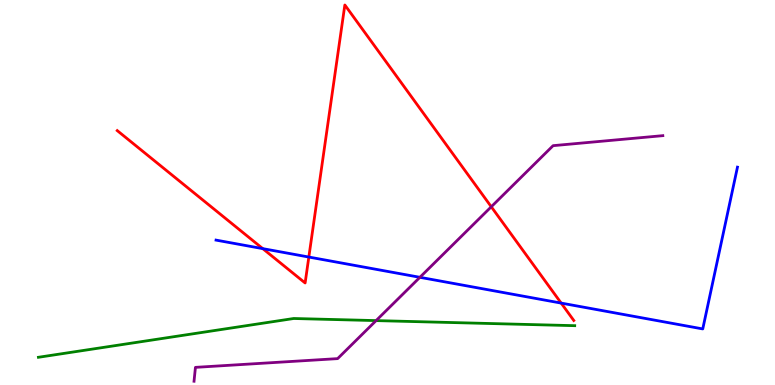[{'lines': ['blue', 'red'], 'intersections': [{'x': 3.39, 'y': 3.54}, {'x': 3.98, 'y': 3.32}, {'x': 7.24, 'y': 2.13}]}, {'lines': ['green', 'red'], 'intersections': []}, {'lines': ['purple', 'red'], 'intersections': [{'x': 6.34, 'y': 4.63}]}, {'lines': ['blue', 'green'], 'intersections': []}, {'lines': ['blue', 'purple'], 'intersections': [{'x': 5.42, 'y': 2.8}]}, {'lines': ['green', 'purple'], 'intersections': [{'x': 4.85, 'y': 1.67}]}]